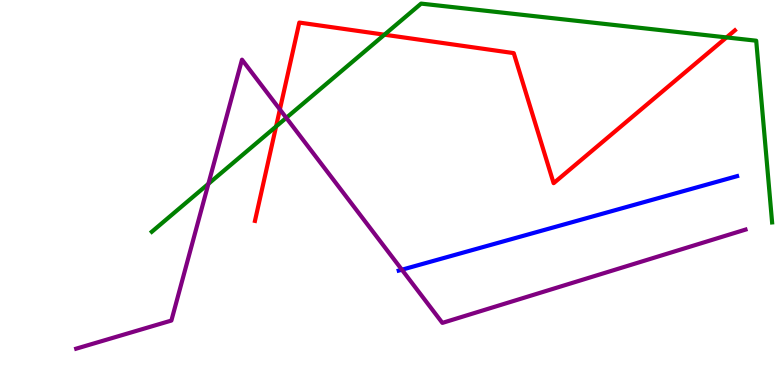[{'lines': ['blue', 'red'], 'intersections': []}, {'lines': ['green', 'red'], 'intersections': [{'x': 3.56, 'y': 6.71}, {'x': 4.96, 'y': 9.1}, {'x': 9.37, 'y': 9.03}]}, {'lines': ['purple', 'red'], 'intersections': [{'x': 3.61, 'y': 7.16}]}, {'lines': ['blue', 'green'], 'intersections': []}, {'lines': ['blue', 'purple'], 'intersections': [{'x': 5.19, 'y': 2.99}]}, {'lines': ['green', 'purple'], 'intersections': [{'x': 2.69, 'y': 5.23}, {'x': 3.69, 'y': 6.94}]}]